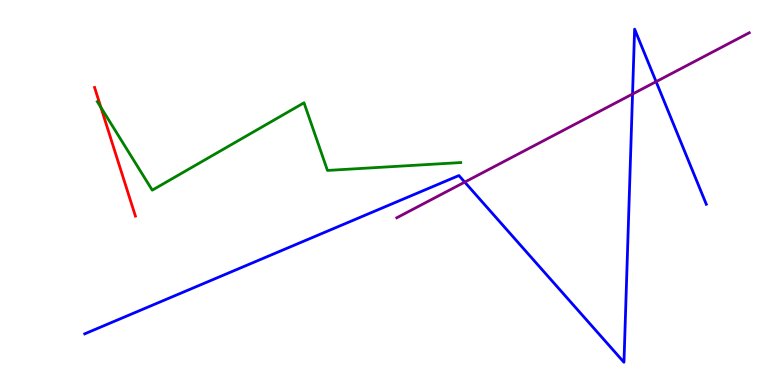[{'lines': ['blue', 'red'], 'intersections': []}, {'lines': ['green', 'red'], 'intersections': [{'x': 1.3, 'y': 7.21}]}, {'lines': ['purple', 'red'], 'intersections': []}, {'lines': ['blue', 'green'], 'intersections': []}, {'lines': ['blue', 'purple'], 'intersections': [{'x': 6.0, 'y': 5.27}, {'x': 8.16, 'y': 7.56}, {'x': 8.47, 'y': 7.88}]}, {'lines': ['green', 'purple'], 'intersections': []}]